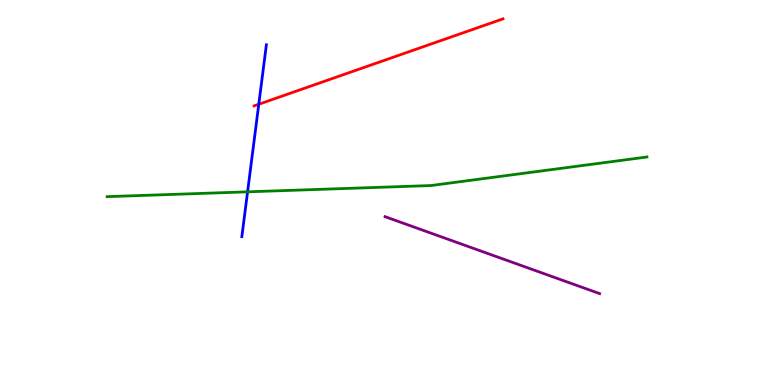[{'lines': ['blue', 'red'], 'intersections': [{'x': 3.34, 'y': 7.29}]}, {'lines': ['green', 'red'], 'intersections': []}, {'lines': ['purple', 'red'], 'intersections': []}, {'lines': ['blue', 'green'], 'intersections': [{'x': 3.19, 'y': 5.02}]}, {'lines': ['blue', 'purple'], 'intersections': []}, {'lines': ['green', 'purple'], 'intersections': []}]